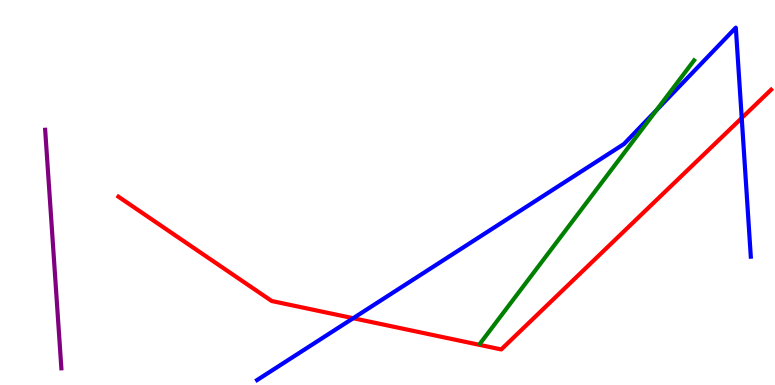[{'lines': ['blue', 'red'], 'intersections': [{'x': 4.56, 'y': 1.73}, {'x': 9.57, 'y': 6.93}]}, {'lines': ['green', 'red'], 'intersections': []}, {'lines': ['purple', 'red'], 'intersections': []}, {'lines': ['blue', 'green'], 'intersections': [{'x': 8.47, 'y': 7.13}]}, {'lines': ['blue', 'purple'], 'intersections': []}, {'lines': ['green', 'purple'], 'intersections': []}]